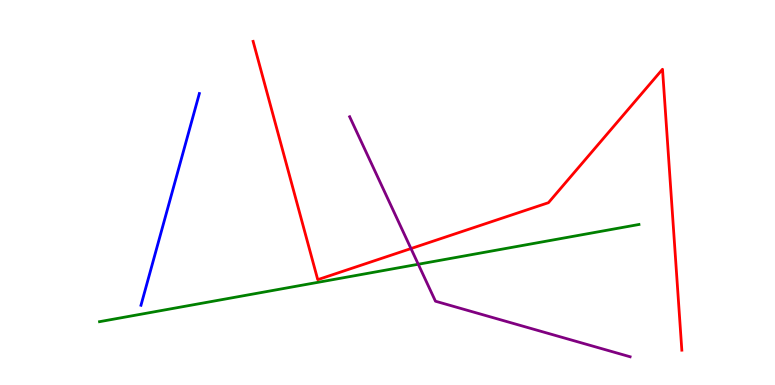[{'lines': ['blue', 'red'], 'intersections': []}, {'lines': ['green', 'red'], 'intersections': []}, {'lines': ['purple', 'red'], 'intersections': [{'x': 5.3, 'y': 3.54}]}, {'lines': ['blue', 'green'], 'intersections': []}, {'lines': ['blue', 'purple'], 'intersections': []}, {'lines': ['green', 'purple'], 'intersections': [{'x': 5.4, 'y': 3.14}]}]